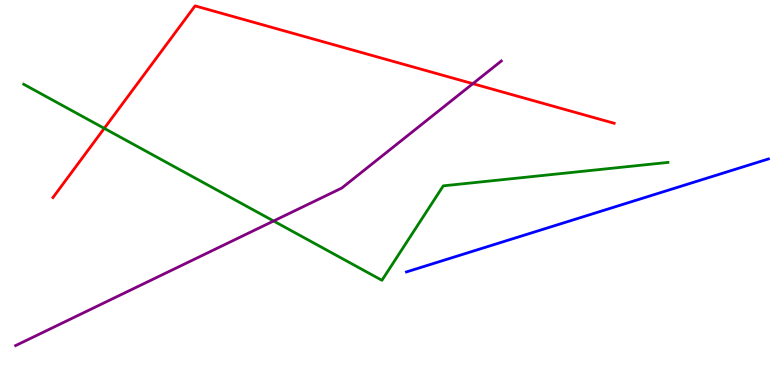[{'lines': ['blue', 'red'], 'intersections': []}, {'lines': ['green', 'red'], 'intersections': [{'x': 1.35, 'y': 6.67}]}, {'lines': ['purple', 'red'], 'intersections': [{'x': 6.1, 'y': 7.83}]}, {'lines': ['blue', 'green'], 'intersections': []}, {'lines': ['blue', 'purple'], 'intersections': []}, {'lines': ['green', 'purple'], 'intersections': [{'x': 3.53, 'y': 4.26}]}]